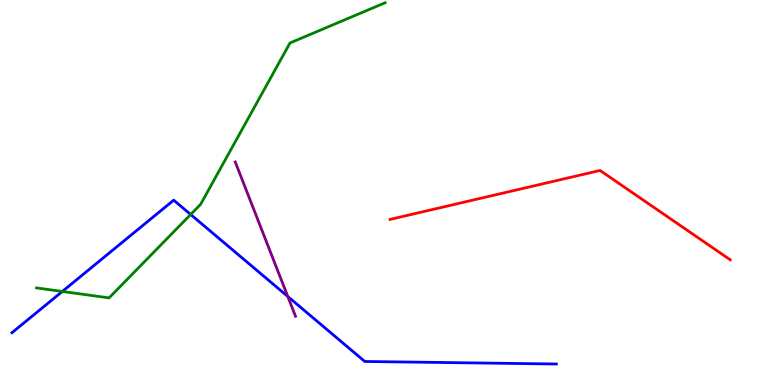[{'lines': ['blue', 'red'], 'intersections': []}, {'lines': ['green', 'red'], 'intersections': []}, {'lines': ['purple', 'red'], 'intersections': []}, {'lines': ['blue', 'green'], 'intersections': [{'x': 0.804, 'y': 2.43}, {'x': 2.46, 'y': 4.43}]}, {'lines': ['blue', 'purple'], 'intersections': [{'x': 3.71, 'y': 2.3}]}, {'lines': ['green', 'purple'], 'intersections': []}]